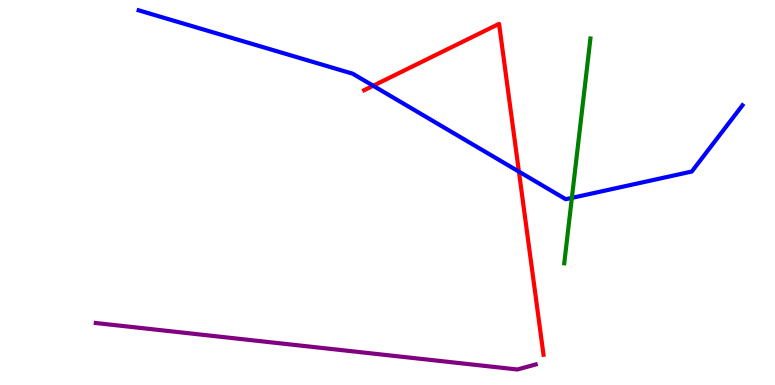[{'lines': ['blue', 'red'], 'intersections': [{'x': 4.82, 'y': 7.77}, {'x': 6.7, 'y': 5.54}]}, {'lines': ['green', 'red'], 'intersections': []}, {'lines': ['purple', 'red'], 'intersections': []}, {'lines': ['blue', 'green'], 'intersections': [{'x': 7.38, 'y': 4.86}]}, {'lines': ['blue', 'purple'], 'intersections': []}, {'lines': ['green', 'purple'], 'intersections': []}]